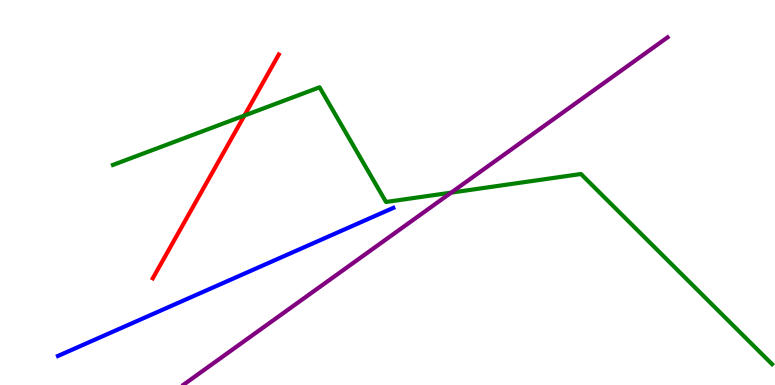[{'lines': ['blue', 'red'], 'intersections': []}, {'lines': ['green', 'red'], 'intersections': [{'x': 3.15, 'y': 7.0}]}, {'lines': ['purple', 'red'], 'intersections': []}, {'lines': ['blue', 'green'], 'intersections': []}, {'lines': ['blue', 'purple'], 'intersections': []}, {'lines': ['green', 'purple'], 'intersections': [{'x': 5.82, 'y': 5.0}]}]